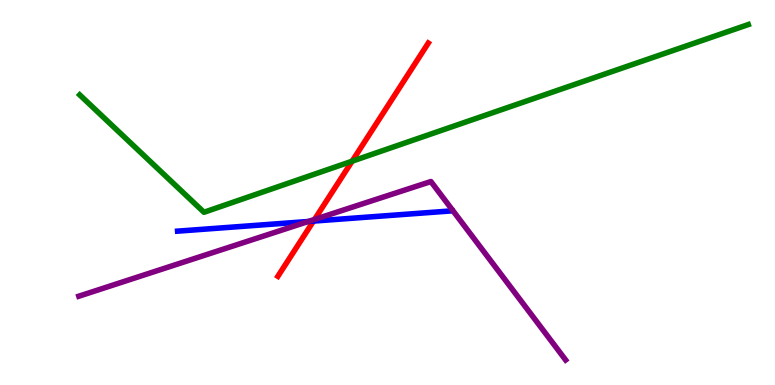[{'lines': ['blue', 'red'], 'intersections': [{'x': 4.04, 'y': 4.26}]}, {'lines': ['green', 'red'], 'intersections': [{'x': 4.54, 'y': 5.81}]}, {'lines': ['purple', 'red'], 'intersections': [{'x': 4.06, 'y': 4.3}]}, {'lines': ['blue', 'green'], 'intersections': []}, {'lines': ['blue', 'purple'], 'intersections': [{'x': 3.98, 'y': 4.25}]}, {'lines': ['green', 'purple'], 'intersections': []}]